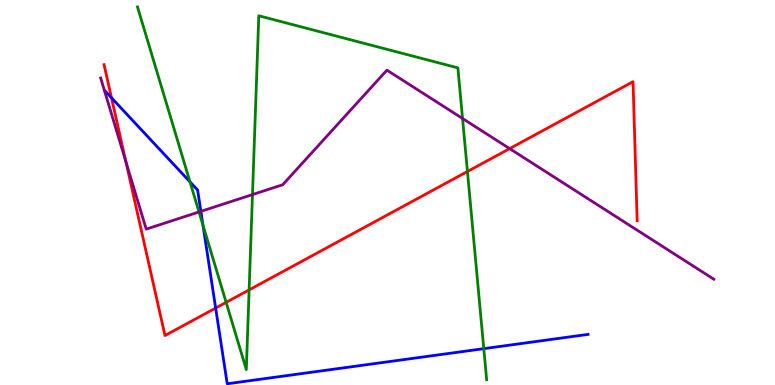[{'lines': ['blue', 'red'], 'intersections': [{'x': 1.44, 'y': 7.46}, {'x': 2.78, 'y': 2.0}]}, {'lines': ['green', 'red'], 'intersections': [{'x': 2.92, 'y': 2.15}, {'x': 3.21, 'y': 2.47}, {'x': 6.03, 'y': 5.55}]}, {'lines': ['purple', 'red'], 'intersections': [{'x': 1.62, 'y': 5.8}, {'x': 6.58, 'y': 6.14}]}, {'lines': ['blue', 'green'], 'intersections': [{'x': 2.45, 'y': 5.28}, {'x': 2.62, 'y': 4.15}, {'x': 6.24, 'y': 0.944}]}, {'lines': ['blue', 'purple'], 'intersections': [{'x': 2.59, 'y': 4.51}]}, {'lines': ['green', 'purple'], 'intersections': [{'x': 2.57, 'y': 4.49}, {'x': 3.26, 'y': 4.95}, {'x': 5.97, 'y': 6.92}]}]